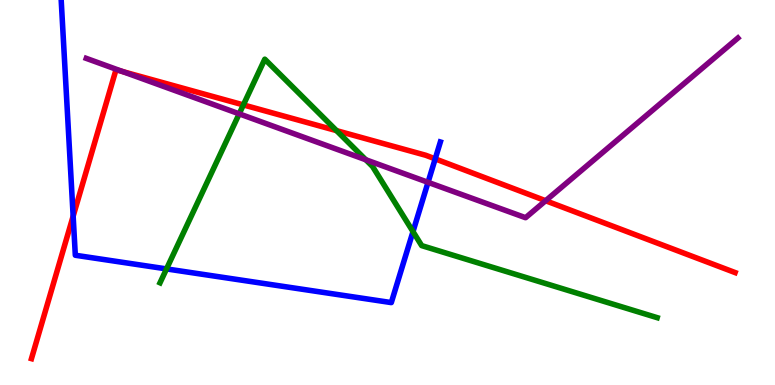[{'lines': ['blue', 'red'], 'intersections': [{'x': 0.944, 'y': 4.38}, {'x': 5.62, 'y': 5.87}]}, {'lines': ['green', 'red'], 'intersections': [{'x': 3.14, 'y': 7.28}, {'x': 4.34, 'y': 6.61}]}, {'lines': ['purple', 'red'], 'intersections': [{'x': 1.58, 'y': 8.14}, {'x': 7.04, 'y': 4.79}]}, {'lines': ['blue', 'green'], 'intersections': [{'x': 2.15, 'y': 3.02}, {'x': 5.33, 'y': 3.98}]}, {'lines': ['blue', 'purple'], 'intersections': [{'x': 5.52, 'y': 5.26}]}, {'lines': ['green', 'purple'], 'intersections': [{'x': 3.09, 'y': 7.04}, {'x': 4.72, 'y': 5.85}]}]